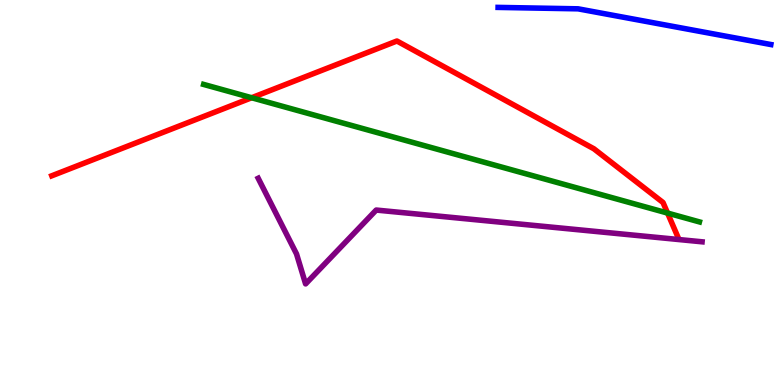[{'lines': ['blue', 'red'], 'intersections': []}, {'lines': ['green', 'red'], 'intersections': [{'x': 3.25, 'y': 7.46}, {'x': 8.61, 'y': 4.47}]}, {'lines': ['purple', 'red'], 'intersections': []}, {'lines': ['blue', 'green'], 'intersections': []}, {'lines': ['blue', 'purple'], 'intersections': []}, {'lines': ['green', 'purple'], 'intersections': []}]